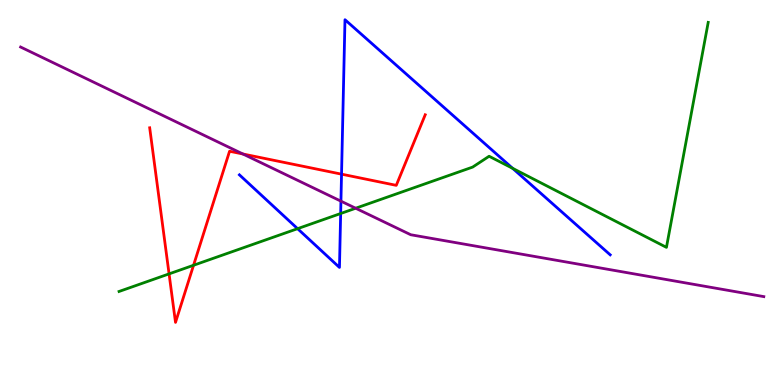[{'lines': ['blue', 'red'], 'intersections': [{'x': 4.41, 'y': 5.48}]}, {'lines': ['green', 'red'], 'intersections': [{'x': 2.18, 'y': 2.89}, {'x': 2.5, 'y': 3.11}]}, {'lines': ['purple', 'red'], 'intersections': [{'x': 3.13, 'y': 6.0}]}, {'lines': ['blue', 'green'], 'intersections': [{'x': 3.84, 'y': 4.06}, {'x': 4.4, 'y': 4.45}, {'x': 6.61, 'y': 5.63}]}, {'lines': ['blue', 'purple'], 'intersections': [{'x': 4.4, 'y': 4.78}]}, {'lines': ['green', 'purple'], 'intersections': [{'x': 4.59, 'y': 4.59}]}]